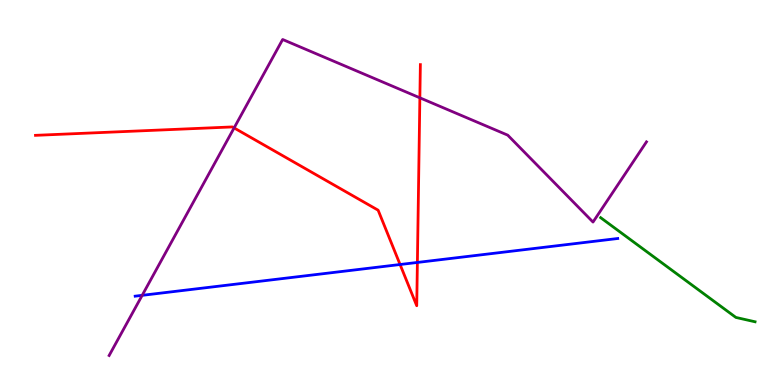[{'lines': ['blue', 'red'], 'intersections': [{'x': 5.16, 'y': 3.13}, {'x': 5.39, 'y': 3.18}]}, {'lines': ['green', 'red'], 'intersections': []}, {'lines': ['purple', 'red'], 'intersections': [{'x': 3.02, 'y': 6.68}, {'x': 5.42, 'y': 7.46}]}, {'lines': ['blue', 'green'], 'intersections': []}, {'lines': ['blue', 'purple'], 'intersections': [{'x': 1.83, 'y': 2.33}]}, {'lines': ['green', 'purple'], 'intersections': []}]